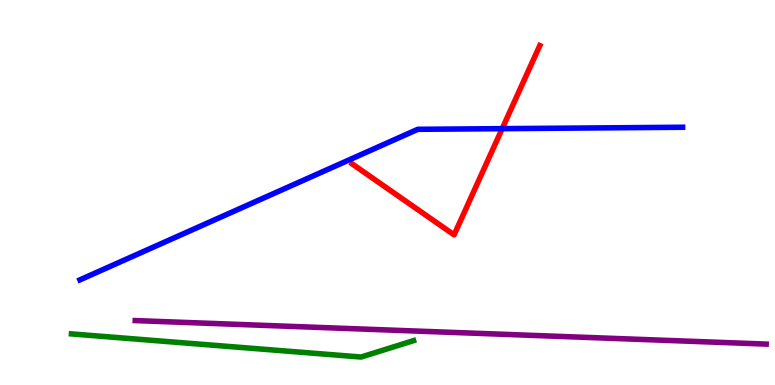[{'lines': ['blue', 'red'], 'intersections': [{'x': 6.48, 'y': 6.66}]}, {'lines': ['green', 'red'], 'intersections': []}, {'lines': ['purple', 'red'], 'intersections': []}, {'lines': ['blue', 'green'], 'intersections': []}, {'lines': ['blue', 'purple'], 'intersections': []}, {'lines': ['green', 'purple'], 'intersections': []}]